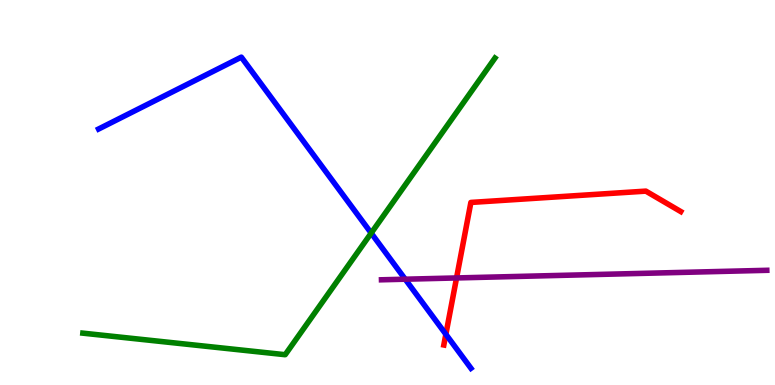[{'lines': ['blue', 'red'], 'intersections': [{'x': 5.75, 'y': 1.32}]}, {'lines': ['green', 'red'], 'intersections': []}, {'lines': ['purple', 'red'], 'intersections': [{'x': 5.89, 'y': 2.78}]}, {'lines': ['blue', 'green'], 'intersections': [{'x': 4.79, 'y': 3.95}]}, {'lines': ['blue', 'purple'], 'intersections': [{'x': 5.23, 'y': 2.75}]}, {'lines': ['green', 'purple'], 'intersections': []}]